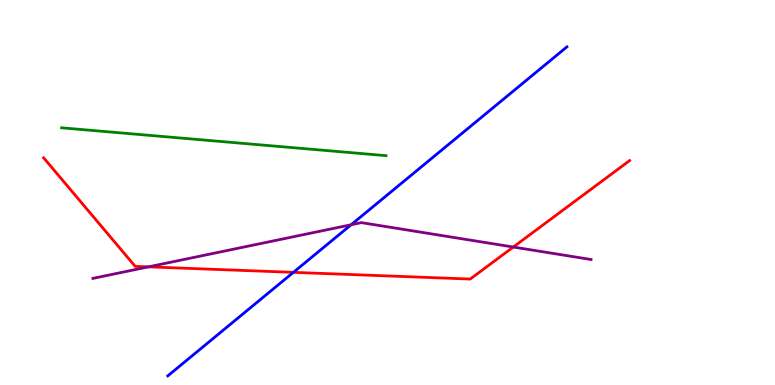[{'lines': ['blue', 'red'], 'intersections': [{'x': 3.79, 'y': 2.93}]}, {'lines': ['green', 'red'], 'intersections': []}, {'lines': ['purple', 'red'], 'intersections': [{'x': 1.92, 'y': 3.07}, {'x': 6.62, 'y': 3.58}]}, {'lines': ['blue', 'green'], 'intersections': []}, {'lines': ['blue', 'purple'], 'intersections': [{'x': 4.53, 'y': 4.16}]}, {'lines': ['green', 'purple'], 'intersections': []}]